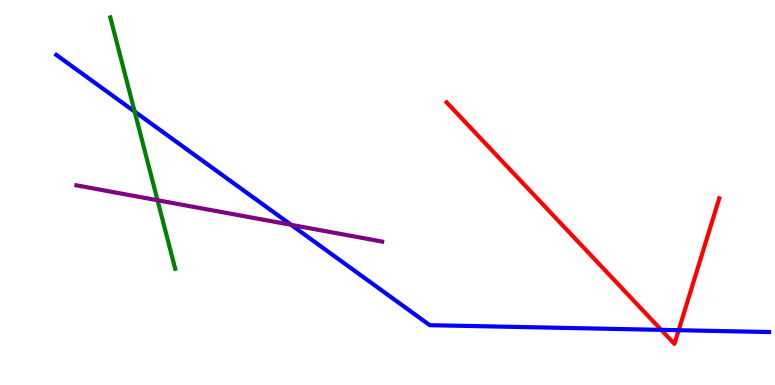[{'lines': ['blue', 'red'], 'intersections': [{'x': 8.53, 'y': 1.43}, {'x': 8.76, 'y': 1.42}]}, {'lines': ['green', 'red'], 'intersections': []}, {'lines': ['purple', 'red'], 'intersections': []}, {'lines': ['blue', 'green'], 'intersections': [{'x': 1.74, 'y': 7.1}]}, {'lines': ['blue', 'purple'], 'intersections': [{'x': 3.76, 'y': 4.16}]}, {'lines': ['green', 'purple'], 'intersections': [{'x': 2.03, 'y': 4.8}]}]